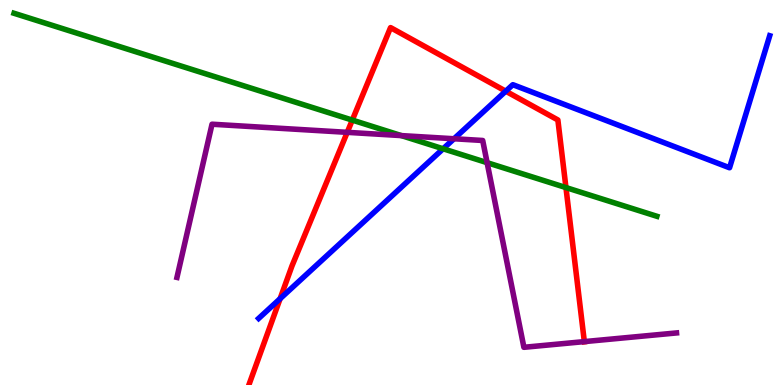[{'lines': ['blue', 'red'], 'intersections': [{'x': 3.61, 'y': 2.24}, {'x': 6.53, 'y': 7.63}]}, {'lines': ['green', 'red'], 'intersections': [{'x': 4.55, 'y': 6.88}, {'x': 7.3, 'y': 5.13}]}, {'lines': ['purple', 'red'], 'intersections': [{'x': 4.48, 'y': 6.56}, {'x': 7.54, 'y': 1.13}]}, {'lines': ['blue', 'green'], 'intersections': [{'x': 5.72, 'y': 6.14}]}, {'lines': ['blue', 'purple'], 'intersections': [{'x': 5.86, 'y': 6.4}]}, {'lines': ['green', 'purple'], 'intersections': [{'x': 5.18, 'y': 6.48}, {'x': 6.29, 'y': 5.77}]}]